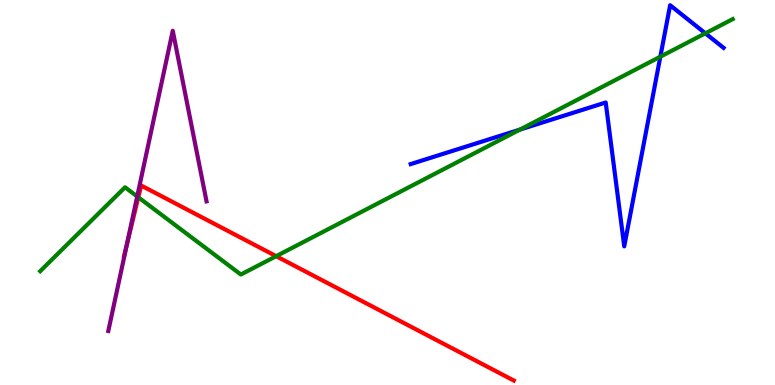[{'lines': ['blue', 'red'], 'intersections': []}, {'lines': ['green', 'red'], 'intersections': [{'x': 1.78, 'y': 4.88}, {'x': 3.56, 'y': 3.35}]}, {'lines': ['purple', 'red'], 'intersections': [{'x': 1.64, 'y': 3.65}]}, {'lines': ['blue', 'green'], 'intersections': [{'x': 6.71, 'y': 6.63}, {'x': 8.52, 'y': 8.53}, {'x': 9.1, 'y': 9.13}]}, {'lines': ['blue', 'purple'], 'intersections': []}, {'lines': ['green', 'purple'], 'intersections': [{'x': 1.77, 'y': 4.9}]}]